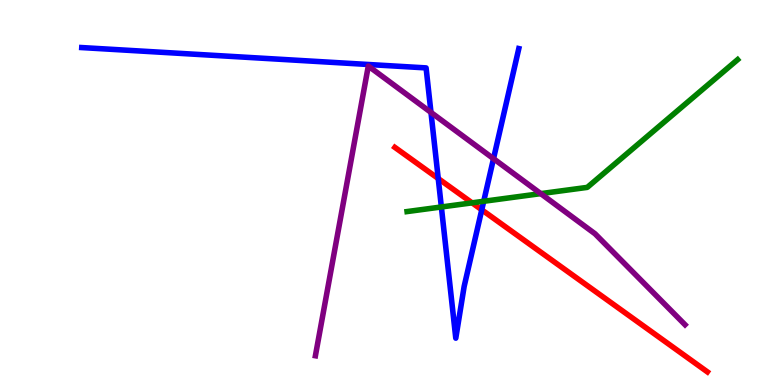[{'lines': ['blue', 'red'], 'intersections': [{'x': 5.65, 'y': 5.36}, {'x': 6.22, 'y': 4.55}]}, {'lines': ['green', 'red'], 'intersections': [{'x': 6.09, 'y': 4.73}]}, {'lines': ['purple', 'red'], 'intersections': []}, {'lines': ['blue', 'green'], 'intersections': [{'x': 5.7, 'y': 4.62}, {'x': 6.24, 'y': 4.77}]}, {'lines': ['blue', 'purple'], 'intersections': [{'x': 5.56, 'y': 7.08}, {'x': 6.37, 'y': 5.88}]}, {'lines': ['green', 'purple'], 'intersections': [{'x': 6.98, 'y': 4.97}]}]